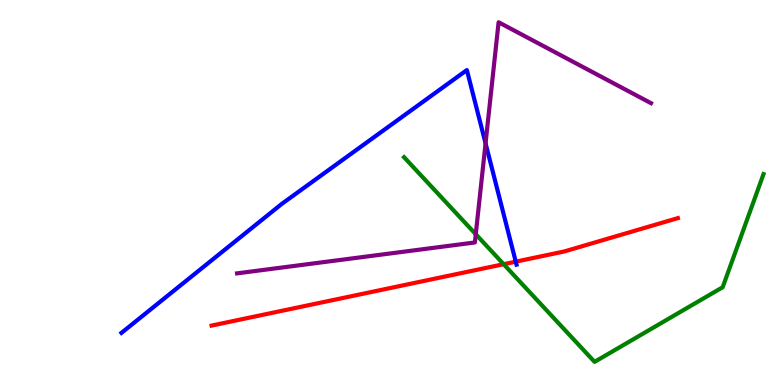[{'lines': ['blue', 'red'], 'intersections': [{'x': 6.65, 'y': 3.2}]}, {'lines': ['green', 'red'], 'intersections': [{'x': 6.5, 'y': 3.14}]}, {'lines': ['purple', 'red'], 'intersections': []}, {'lines': ['blue', 'green'], 'intersections': []}, {'lines': ['blue', 'purple'], 'intersections': [{'x': 6.27, 'y': 6.28}]}, {'lines': ['green', 'purple'], 'intersections': [{'x': 6.14, 'y': 3.92}]}]